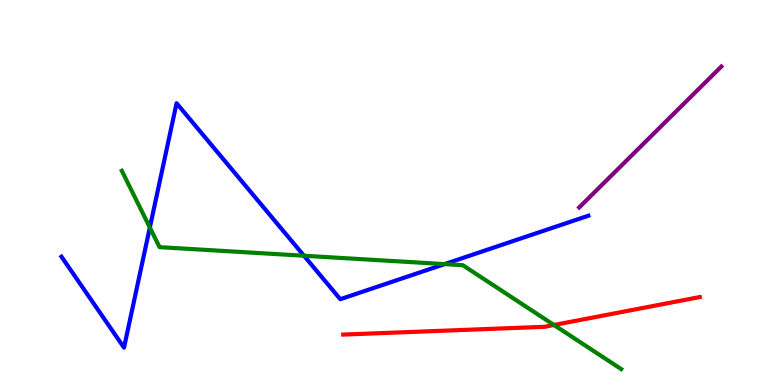[{'lines': ['blue', 'red'], 'intersections': []}, {'lines': ['green', 'red'], 'intersections': [{'x': 7.15, 'y': 1.56}]}, {'lines': ['purple', 'red'], 'intersections': []}, {'lines': ['blue', 'green'], 'intersections': [{'x': 1.93, 'y': 4.09}, {'x': 3.92, 'y': 3.36}, {'x': 5.74, 'y': 3.14}]}, {'lines': ['blue', 'purple'], 'intersections': []}, {'lines': ['green', 'purple'], 'intersections': []}]